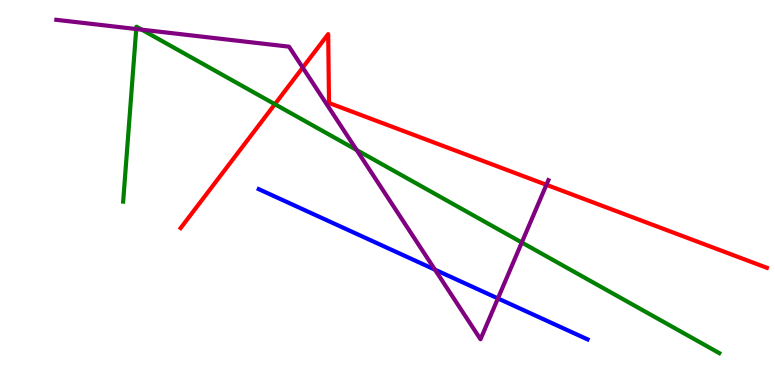[{'lines': ['blue', 'red'], 'intersections': []}, {'lines': ['green', 'red'], 'intersections': [{'x': 3.55, 'y': 7.29}]}, {'lines': ['purple', 'red'], 'intersections': [{'x': 3.91, 'y': 8.24}, {'x': 7.05, 'y': 5.2}]}, {'lines': ['blue', 'green'], 'intersections': []}, {'lines': ['blue', 'purple'], 'intersections': [{'x': 5.61, 'y': 3.0}, {'x': 6.42, 'y': 2.25}]}, {'lines': ['green', 'purple'], 'intersections': [{'x': 1.76, 'y': 9.25}, {'x': 1.83, 'y': 9.23}, {'x': 4.6, 'y': 6.1}, {'x': 6.73, 'y': 3.7}]}]